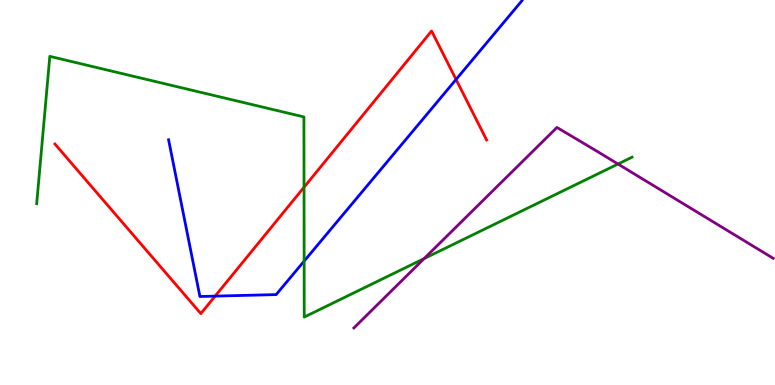[{'lines': ['blue', 'red'], 'intersections': [{'x': 2.78, 'y': 2.31}, {'x': 5.88, 'y': 7.94}]}, {'lines': ['green', 'red'], 'intersections': [{'x': 3.92, 'y': 5.14}]}, {'lines': ['purple', 'red'], 'intersections': []}, {'lines': ['blue', 'green'], 'intersections': [{'x': 3.92, 'y': 3.22}]}, {'lines': ['blue', 'purple'], 'intersections': []}, {'lines': ['green', 'purple'], 'intersections': [{'x': 5.47, 'y': 3.28}, {'x': 7.97, 'y': 5.74}]}]